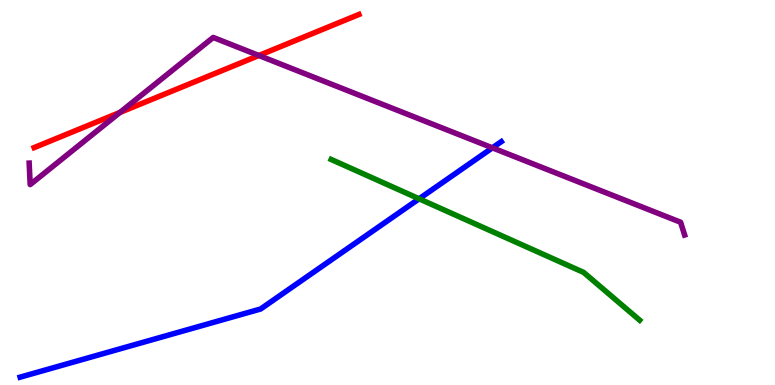[{'lines': ['blue', 'red'], 'intersections': []}, {'lines': ['green', 'red'], 'intersections': []}, {'lines': ['purple', 'red'], 'intersections': [{'x': 1.55, 'y': 7.08}, {'x': 3.34, 'y': 8.56}]}, {'lines': ['blue', 'green'], 'intersections': [{'x': 5.41, 'y': 4.84}]}, {'lines': ['blue', 'purple'], 'intersections': [{'x': 6.35, 'y': 6.16}]}, {'lines': ['green', 'purple'], 'intersections': []}]